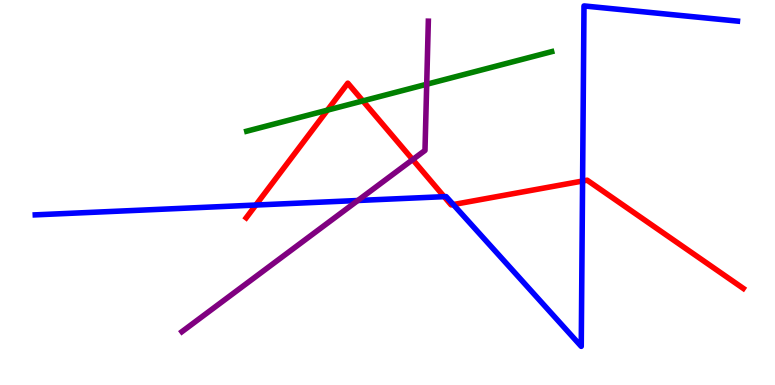[{'lines': ['blue', 'red'], 'intersections': [{'x': 3.3, 'y': 4.67}, {'x': 5.73, 'y': 4.89}, {'x': 5.85, 'y': 4.69}, {'x': 7.52, 'y': 5.3}]}, {'lines': ['green', 'red'], 'intersections': [{'x': 4.23, 'y': 7.14}, {'x': 4.68, 'y': 7.38}]}, {'lines': ['purple', 'red'], 'intersections': [{'x': 5.32, 'y': 5.85}]}, {'lines': ['blue', 'green'], 'intersections': []}, {'lines': ['blue', 'purple'], 'intersections': [{'x': 4.62, 'y': 4.79}]}, {'lines': ['green', 'purple'], 'intersections': [{'x': 5.51, 'y': 7.81}]}]